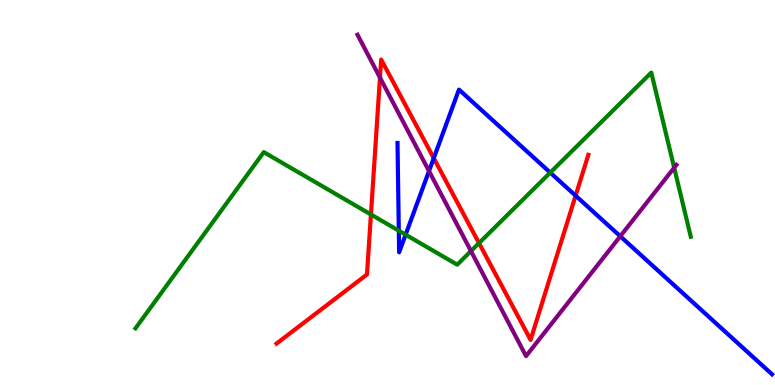[{'lines': ['blue', 'red'], 'intersections': [{'x': 5.6, 'y': 5.89}, {'x': 7.43, 'y': 4.92}]}, {'lines': ['green', 'red'], 'intersections': [{'x': 4.79, 'y': 4.43}, {'x': 6.18, 'y': 3.69}]}, {'lines': ['purple', 'red'], 'intersections': [{'x': 4.9, 'y': 7.98}]}, {'lines': ['blue', 'green'], 'intersections': [{'x': 5.15, 'y': 4.01}, {'x': 5.23, 'y': 3.9}, {'x': 7.1, 'y': 5.52}]}, {'lines': ['blue', 'purple'], 'intersections': [{'x': 5.54, 'y': 5.56}, {'x': 8.0, 'y': 3.86}]}, {'lines': ['green', 'purple'], 'intersections': [{'x': 6.08, 'y': 3.48}, {'x': 8.7, 'y': 5.64}]}]